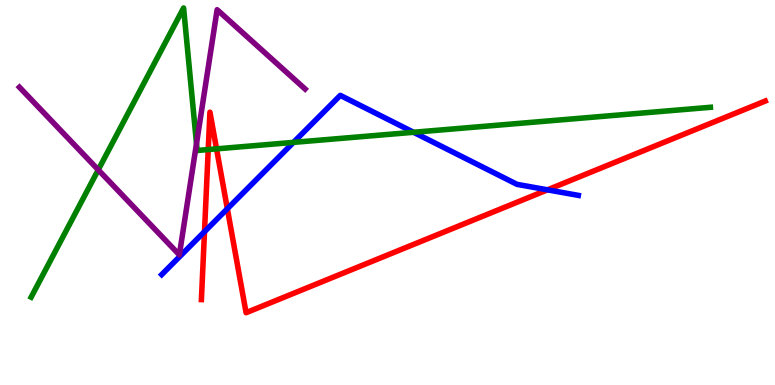[{'lines': ['blue', 'red'], 'intersections': [{'x': 2.64, 'y': 3.98}, {'x': 2.93, 'y': 4.58}, {'x': 7.06, 'y': 5.07}]}, {'lines': ['green', 'red'], 'intersections': [{'x': 2.69, 'y': 6.12}, {'x': 2.79, 'y': 6.13}]}, {'lines': ['purple', 'red'], 'intersections': []}, {'lines': ['blue', 'green'], 'intersections': [{'x': 3.79, 'y': 6.3}, {'x': 5.34, 'y': 6.56}]}, {'lines': ['blue', 'purple'], 'intersections': []}, {'lines': ['green', 'purple'], 'intersections': [{'x': 1.27, 'y': 5.59}, {'x': 2.54, 'y': 6.27}]}]